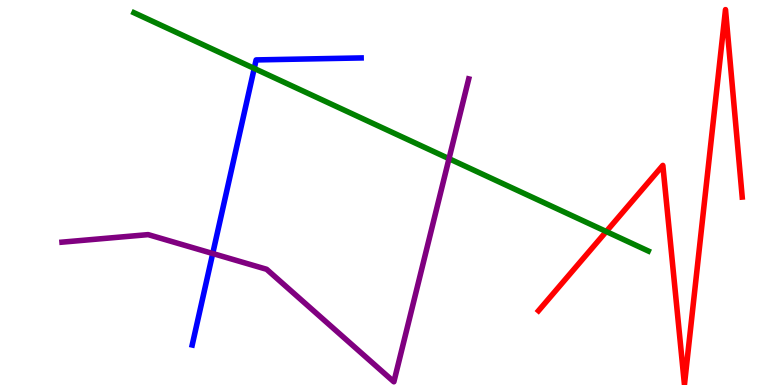[{'lines': ['blue', 'red'], 'intersections': []}, {'lines': ['green', 'red'], 'intersections': [{'x': 7.82, 'y': 3.99}]}, {'lines': ['purple', 'red'], 'intersections': []}, {'lines': ['blue', 'green'], 'intersections': [{'x': 3.28, 'y': 8.22}]}, {'lines': ['blue', 'purple'], 'intersections': [{'x': 2.74, 'y': 3.42}]}, {'lines': ['green', 'purple'], 'intersections': [{'x': 5.79, 'y': 5.88}]}]